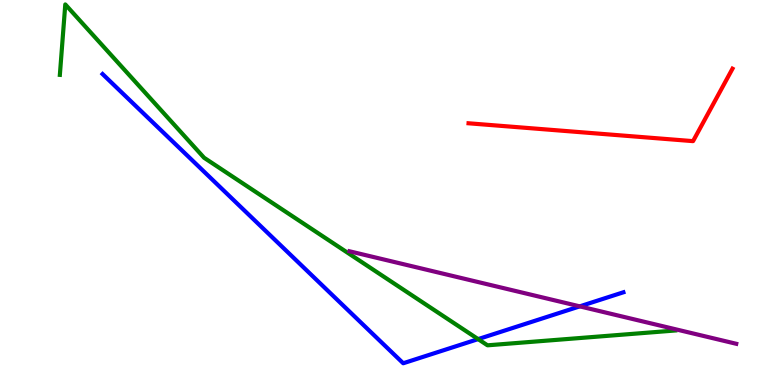[{'lines': ['blue', 'red'], 'intersections': []}, {'lines': ['green', 'red'], 'intersections': []}, {'lines': ['purple', 'red'], 'intersections': []}, {'lines': ['blue', 'green'], 'intersections': [{'x': 6.17, 'y': 1.19}]}, {'lines': ['blue', 'purple'], 'intersections': [{'x': 7.48, 'y': 2.04}]}, {'lines': ['green', 'purple'], 'intersections': []}]